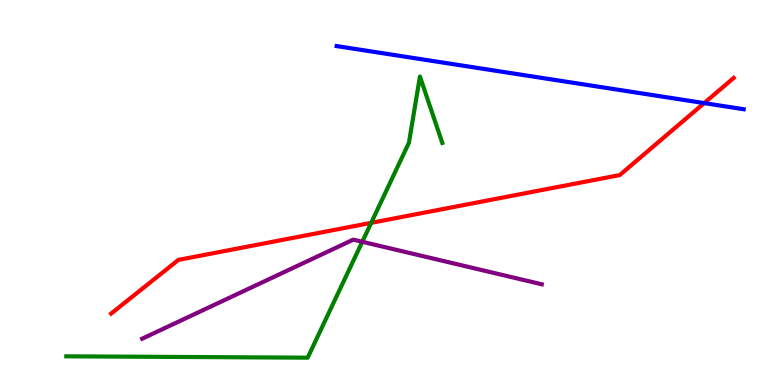[{'lines': ['blue', 'red'], 'intersections': [{'x': 9.09, 'y': 7.32}]}, {'lines': ['green', 'red'], 'intersections': [{'x': 4.79, 'y': 4.21}]}, {'lines': ['purple', 'red'], 'intersections': []}, {'lines': ['blue', 'green'], 'intersections': []}, {'lines': ['blue', 'purple'], 'intersections': []}, {'lines': ['green', 'purple'], 'intersections': [{'x': 4.67, 'y': 3.72}]}]